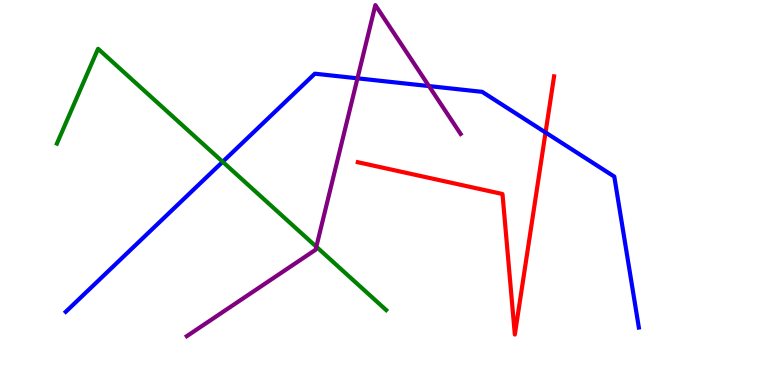[{'lines': ['blue', 'red'], 'intersections': [{'x': 7.04, 'y': 6.56}]}, {'lines': ['green', 'red'], 'intersections': []}, {'lines': ['purple', 'red'], 'intersections': []}, {'lines': ['blue', 'green'], 'intersections': [{'x': 2.87, 'y': 5.8}]}, {'lines': ['blue', 'purple'], 'intersections': [{'x': 4.61, 'y': 7.97}, {'x': 5.53, 'y': 7.76}]}, {'lines': ['green', 'purple'], 'intersections': [{'x': 4.08, 'y': 3.59}]}]